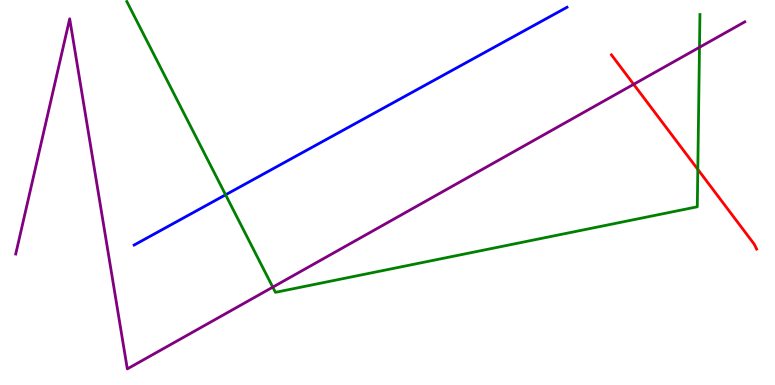[{'lines': ['blue', 'red'], 'intersections': []}, {'lines': ['green', 'red'], 'intersections': [{'x': 9.0, 'y': 5.6}]}, {'lines': ['purple', 'red'], 'intersections': [{'x': 8.18, 'y': 7.81}]}, {'lines': ['blue', 'green'], 'intersections': [{'x': 2.91, 'y': 4.94}]}, {'lines': ['blue', 'purple'], 'intersections': []}, {'lines': ['green', 'purple'], 'intersections': [{'x': 3.52, 'y': 2.54}, {'x': 9.03, 'y': 8.77}]}]